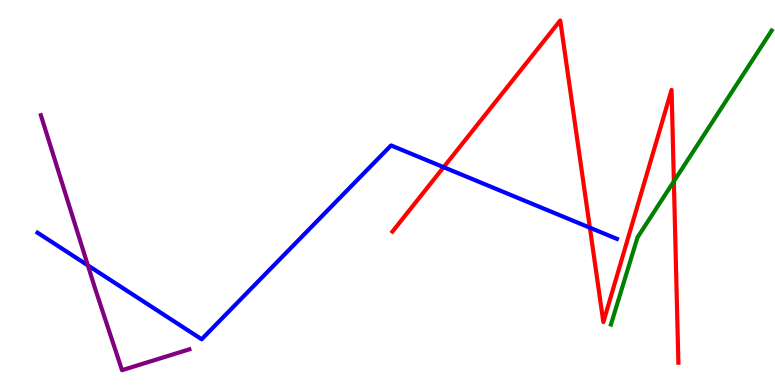[{'lines': ['blue', 'red'], 'intersections': [{'x': 5.72, 'y': 5.66}, {'x': 7.61, 'y': 4.09}]}, {'lines': ['green', 'red'], 'intersections': [{'x': 8.69, 'y': 5.29}]}, {'lines': ['purple', 'red'], 'intersections': []}, {'lines': ['blue', 'green'], 'intersections': []}, {'lines': ['blue', 'purple'], 'intersections': [{'x': 1.13, 'y': 3.11}]}, {'lines': ['green', 'purple'], 'intersections': []}]